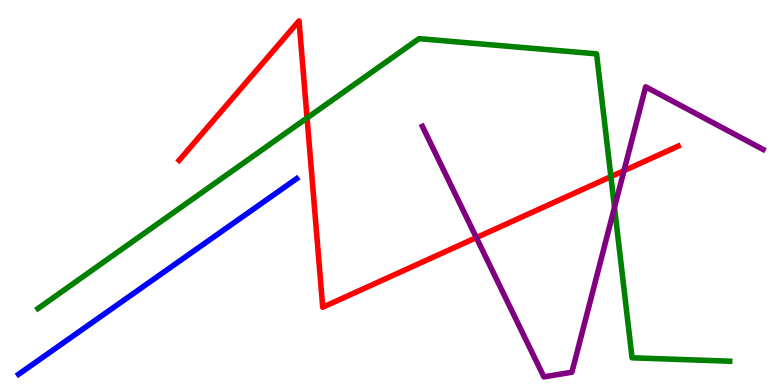[{'lines': ['blue', 'red'], 'intersections': []}, {'lines': ['green', 'red'], 'intersections': [{'x': 3.96, 'y': 6.94}, {'x': 7.88, 'y': 5.41}]}, {'lines': ['purple', 'red'], 'intersections': [{'x': 6.15, 'y': 3.83}, {'x': 8.05, 'y': 5.57}]}, {'lines': ['blue', 'green'], 'intersections': []}, {'lines': ['blue', 'purple'], 'intersections': []}, {'lines': ['green', 'purple'], 'intersections': [{'x': 7.93, 'y': 4.61}]}]